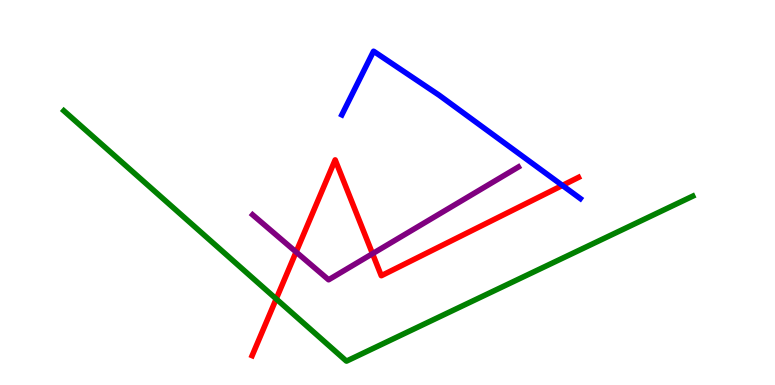[{'lines': ['blue', 'red'], 'intersections': [{'x': 7.26, 'y': 5.18}]}, {'lines': ['green', 'red'], 'intersections': [{'x': 3.56, 'y': 2.24}]}, {'lines': ['purple', 'red'], 'intersections': [{'x': 3.82, 'y': 3.45}, {'x': 4.81, 'y': 3.41}]}, {'lines': ['blue', 'green'], 'intersections': []}, {'lines': ['blue', 'purple'], 'intersections': []}, {'lines': ['green', 'purple'], 'intersections': []}]